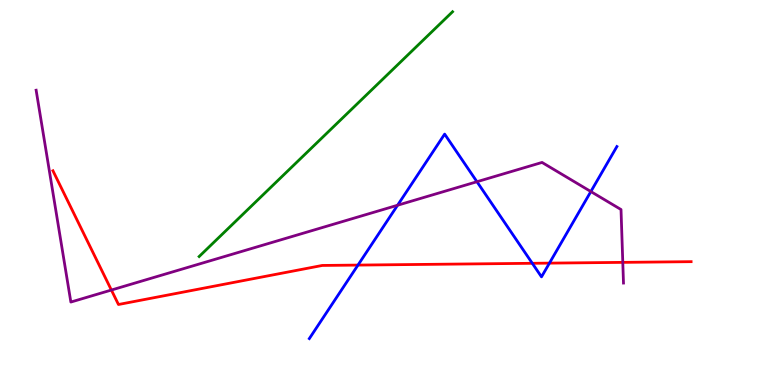[{'lines': ['blue', 'red'], 'intersections': [{'x': 4.62, 'y': 3.11}, {'x': 6.87, 'y': 3.16}, {'x': 7.09, 'y': 3.17}]}, {'lines': ['green', 'red'], 'intersections': []}, {'lines': ['purple', 'red'], 'intersections': [{'x': 1.44, 'y': 2.47}, {'x': 8.04, 'y': 3.19}]}, {'lines': ['blue', 'green'], 'intersections': []}, {'lines': ['blue', 'purple'], 'intersections': [{'x': 5.13, 'y': 4.67}, {'x': 6.15, 'y': 5.28}, {'x': 7.62, 'y': 5.02}]}, {'lines': ['green', 'purple'], 'intersections': []}]